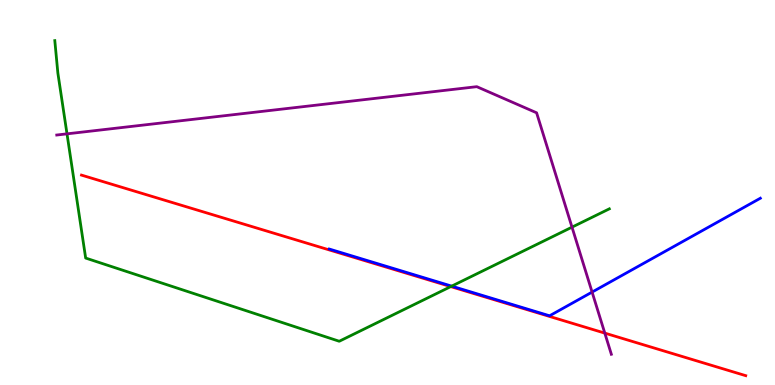[{'lines': ['blue', 'red'], 'intersections': []}, {'lines': ['green', 'red'], 'intersections': [{'x': 5.82, 'y': 2.56}]}, {'lines': ['purple', 'red'], 'intersections': [{'x': 7.8, 'y': 1.35}]}, {'lines': ['blue', 'green'], 'intersections': [{'x': 5.83, 'y': 2.57}]}, {'lines': ['blue', 'purple'], 'intersections': [{'x': 7.64, 'y': 2.41}]}, {'lines': ['green', 'purple'], 'intersections': [{'x': 0.865, 'y': 6.52}, {'x': 7.38, 'y': 4.1}]}]